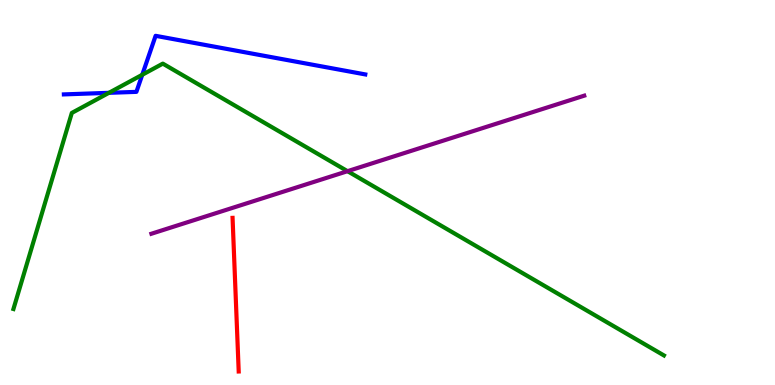[{'lines': ['blue', 'red'], 'intersections': []}, {'lines': ['green', 'red'], 'intersections': []}, {'lines': ['purple', 'red'], 'intersections': []}, {'lines': ['blue', 'green'], 'intersections': [{'x': 1.41, 'y': 7.59}, {'x': 1.84, 'y': 8.06}]}, {'lines': ['blue', 'purple'], 'intersections': []}, {'lines': ['green', 'purple'], 'intersections': [{'x': 4.48, 'y': 5.55}]}]